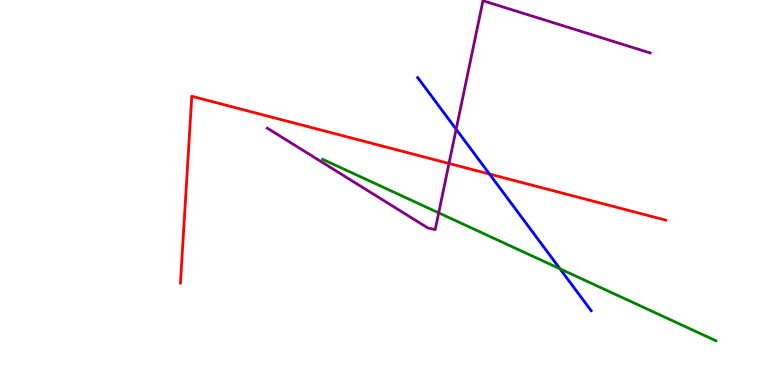[{'lines': ['blue', 'red'], 'intersections': [{'x': 6.32, 'y': 5.48}]}, {'lines': ['green', 'red'], 'intersections': []}, {'lines': ['purple', 'red'], 'intersections': [{'x': 5.79, 'y': 5.75}]}, {'lines': ['blue', 'green'], 'intersections': [{'x': 7.23, 'y': 3.02}]}, {'lines': ['blue', 'purple'], 'intersections': [{'x': 5.89, 'y': 6.64}]}, {'lines': ['green', 'purple'], 'intersections': [{'x': 5.66, 'y': 4.47}]}]